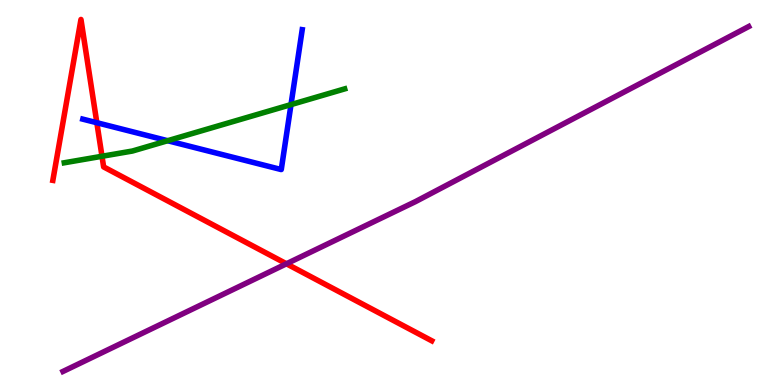[{'lines': ['blue', 'red'], 'intersections': [{'x': 1.25, 'y': 6.81}]}, {'lines': ['green', 'red'], 'intersections': [{'x': 1.32, 'y': 5.94}]}, {'lines': ['purple', 'red'], 'intersections': [{'x': 3.7, 'y': 3.15}]}, {'lines': ['blue', 'green'], 'intersections': [{'x': 2.16, 'y': 6.35}, {'x': 3.75, 'y': 7.28}]}, {'lines': ['blue', 'purple'], 'intersections': []}, {'lines': ['green', 'purple'], 'intersections': []}]